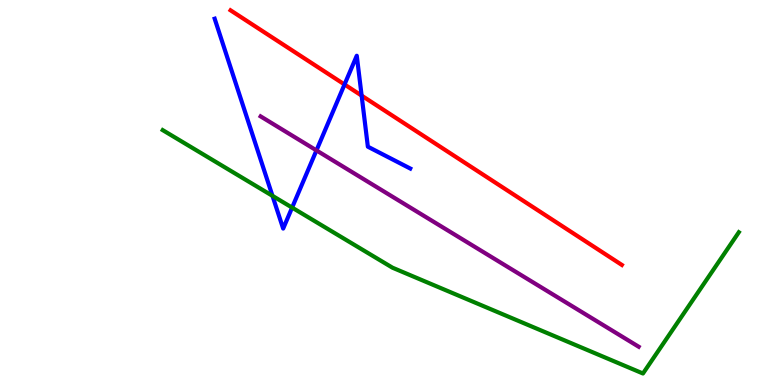[{'lines': ['blue', 'red'], 'intersections': [{'x': 4.45, 'y': 7.81}, {'x': 4.67, 'y': 7.52}]}, {'lines': ['green', 'red'], 'intersections': []}, {'lines': ['purple', 'red'], 'intersections': []}, {'lines': ['blue', 'green'], 'intersections': [{'x': 3.52, 'y': 4.91}, {'x': 3.77, 'y': 4.61}]}, {'lines': ['blue', 'purple'], 'intersections': [{'x': 4.08, 'y': 6.09}]}, {'lines': ['green', 'purple'], 'intersections': []}]